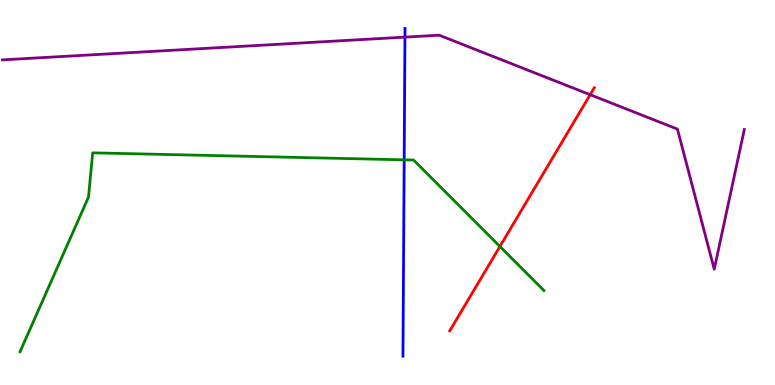[{'lines': ['blue', 'red'], 'intersections': []}, {'lines': ['green', 'red'], 'intersections': [{'x': 6.45, 'y': 3.6}]}, {'lines': ['purple', 'red'], 'intersections': [{'x': 7.61, 'y': 7.54}]}, {'lines': ['blue', 'green'], 'intersections': [{'x': 5.22, 'y': 5.85}]}, {'lines': ['blue', 'purple'], 'intersections': [{'x': 5.23, 'y': 9.04}]}, {'lines': ['green', 'purple'], 'intersections': []}]